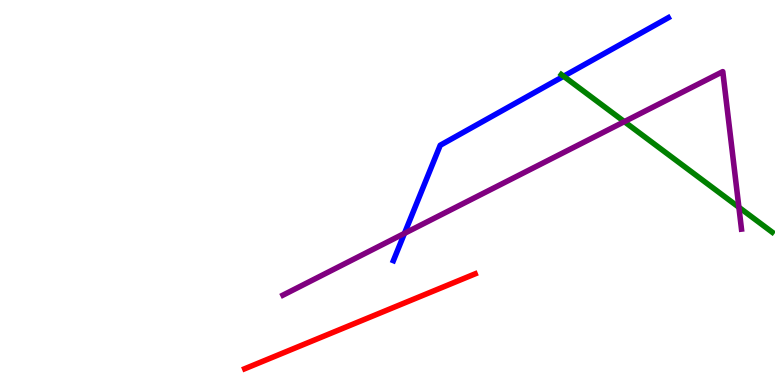[{'lines': ['blue', 'red'], 'intersections': []}, {'lines': ['green', 'red'], 'intersections': []}, {'lines': ['purple', 'red'], 'intersections': []}, {'lines': ['blue', 'green'], 'intersections': [{'x': 7.27, 'y': 8.02}]}, {'lines': ['blue', 'purple'], 'intersections': [{'x': 5.22, 'y': 3.94}]}, {'lines': ['green', 'purple'], 'intersections': [{'x': 8.06, 'y': 6.84}, {'x': 9.53, 'y': 4.62}]}]